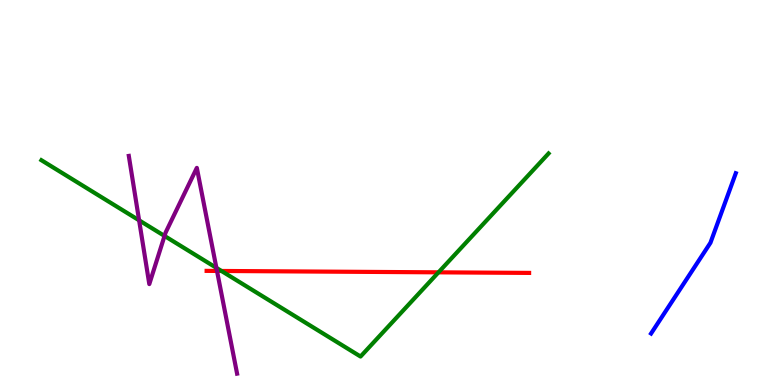[{'lines': ['blue', 'red'], 'intersections': []}, {'lines': ['green', 'red'], 'intersections': [{'x': 2.86, 'y': 2.96}, {'x': 5.66, 'y': 2.93}]}, {'lines': ['purple', 'red'], 'intersections': [{'x': 2.8, 'y': 2.96}]}, {'lines': ['blue', 'green'], 'intersections': []}, {'lines': ['blue', 'purple'], 'intersections': []}, {'lines': ['green', 'purple'], 'intersections': [{'x': 1.79, 'y': 4.28}, {'x': 2.12, 'y': 3.87}, {'x': 2.79, 'y': 3.04}]}]